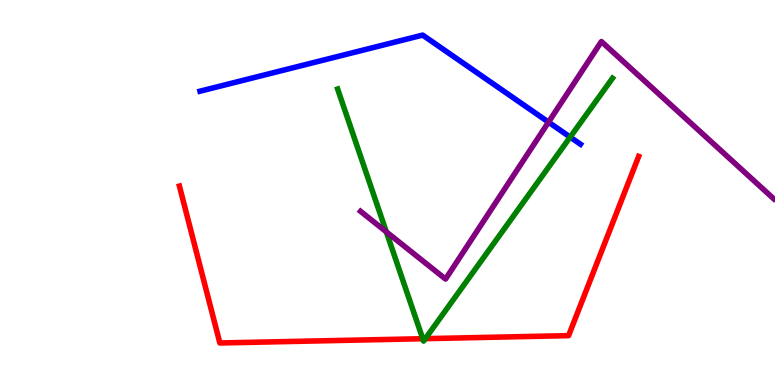[{'lines': ['blue', 'red'], 'intersections': []}, {'lines': ['green', 'red'], 'intersections': [{'x': 5.45, 'y': 1.2}, {'x': 5.49, 'y': 1.2}]}, {'lines': ['purple', 'red'], 'intersections': []}, {'lines': ['blue', 'green'], 'intersections': [{'x': 7.36, 'y': 6.44}]}, {'lines': ['blue', 'purple'], 'intersections': [{'x': 7.08, 'y': 6.83}]}, {'lines': ['green', 'purple'], 'intersections': [{'x': 4.98, 'y': 3.98}]}]